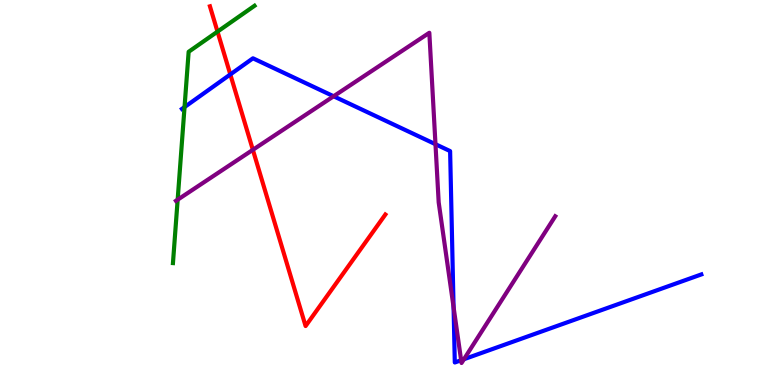[{'lines': ['blue', 'red'], 'intersections': [{'x': 2.97, 'y': 8.07}]}, {'lines': ['green', 'red'], 'intersections': [{'x': 2.81, 'y': 9.18}]}, {'lines': ['purple', 'red'], 'intersections': [{'x': 3.26, 'y': 6.11}]}, {'lines': ['blue', 'green'], 'intersections': [{'x': 2.38, 'y': 7.22}]}, {'lines': ['blue', 'purple'], 'intersections': [{'x': 4.3, 'y': 7.5}, {'x': 5.62, 'y': 6.25}, {'x': 5.85, 'y': 2.02}, {'x': 5.95, 'y': 0.643}, {'x': 5.99, 'y': 0.67}]}, {'lines': ['green', 'purple'], 'intersections': [{'x': 2.29, 'y': 4.81}]}]